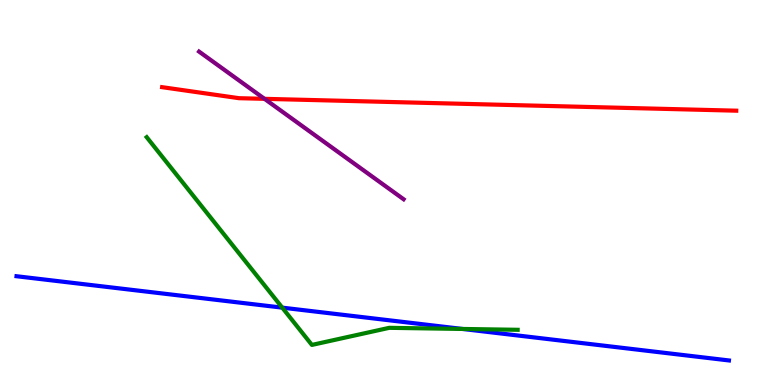[{'lines': ['blue', 'red'], 'intersections': []}, {'lines': ['green', 'red'], 'intersections': []}, {'lines': ['purple', 'red'], 'intersections': [{'x': 3.41, 'y': 7.43}]}, {'lines': ['blue', 'green'], 'intersections': [{'x': 3.64, 'y': 2.01}, {'x': 5.97, 'y': 1.46}]}, {'lines': ['blue', 'purple'], 'intersections': []}, {'lines': ['green', 'purple'], 'intersections': []}]